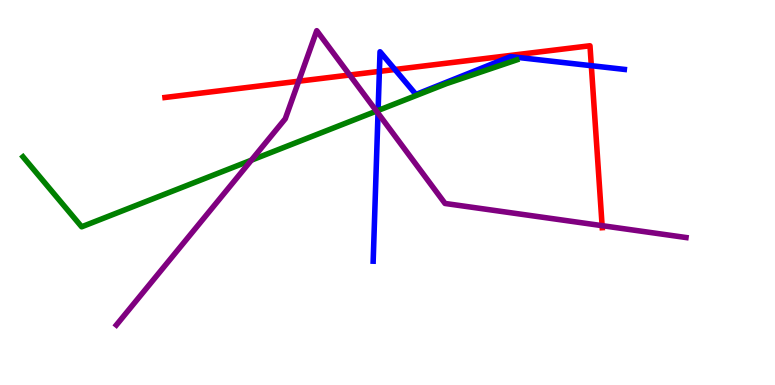[{'lines': ['blue', 'red'], 'intersections': [{'x': 4.9, 'y': 8.15}, {'x': 5.1, 'y': 8.19}, {'x': 7.63, 'y': 8.29}]}, {'lines': ['green', 'red'], 'intersections': []}, {'lines': ['purple', 'red'], 'intersections': [{'x': 3.85, 'y': 7.89}, {'x': 4.51, 'y': 8.05}, {'x': 7.77, 'y': 4.14}]}, {'lines': ['blue', 'green'], 'intersections': [{'x': 4.88, 'y': 7.13}]}, {'lines': ['blue', 'purple'], 'intersections': [{'x': 4.88, 'y': 7.06}]}, {'lines': ['green', 'purple'], 'intersections': [{'x': 3.24, 'y': 5.84}, {'x': 4.86, 'y': 7.11}]}]